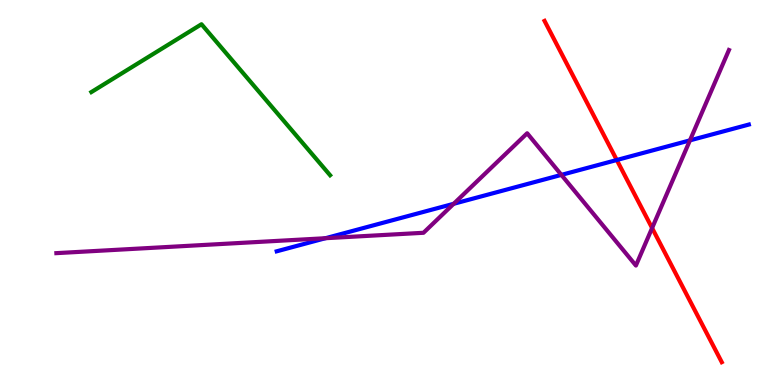[{'lines': ['blue', 'red'], 'intersections': [{'x': 7.96, 'y': 5.84}]}, {'lines': ['green', 'red'], 'intersections': []}, {'lines': ['purple', 'red'], 'intersections': [{'x': 8.41, 'y': 4.08}]}, {'lines': ['blue', 'green'], 'intersections': []}, {'lines': ['blue', 'purple'], 'intersections': [{'x': 4.2, 'y': 3.81}, {'x': 5.85, 'y': 4.71}, {'x': 7.24, 'y': 5.46}, {'x': 8.9, 'y': 6.35}]}, {'lines': ['green', 'purple'], 'intersections': []}]